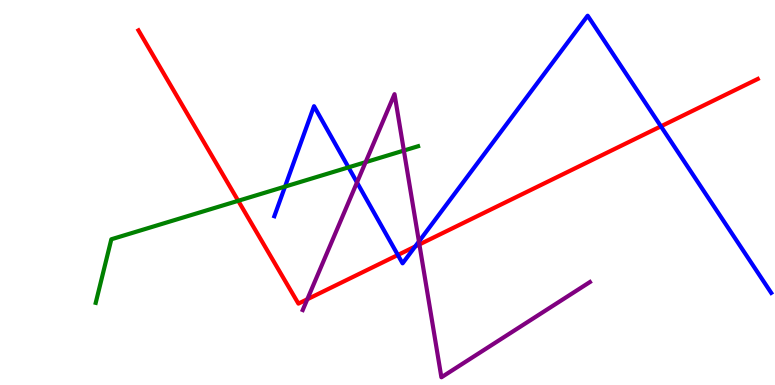[{'lines': ['blue', 'red'], 'intersections': [{'x': 5.13, 'y': 3.38}, {'x': 5.36, 'y': 3.6}, {'x': 8.53, 'y': 6.72}]}, {'lines': ['green', 'red'], 'intersections': [{'x': 3.07, 'y': 4.78}]}, {'lines': ['purple', 'red'], 'intersections': [{'x': 3.97, 'y': 2.23}, {'x': 5.41, 'y': 3.65}]}, {'lines': ['blue', 'green'], 'intersections': [{'x': 3.68, 'y': 5.15}, {'x': 4.5, 'y': 5.65}]}, {'lines': ['blue', 'purple'], 'intersections': [{'x': 4.61, 'y': 5.26}, {'x': 5.41, 'y': 3.73}]}, {'lines': ['green', 'purple'], 'intersections': [{'x': 4.72, 'y': 5.79}, {'x': 5.21, 'y': 6.09}]}]